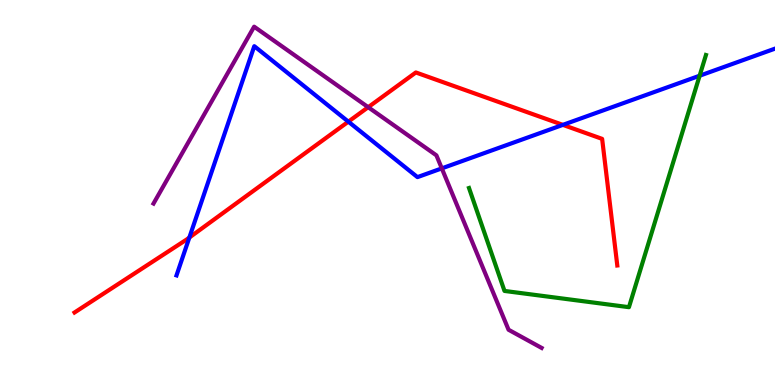[{'lines': ['blue', 'red'], 'intersections': [{'x': 2.44, 'y': 3.83}, {'x': 4.49, 'y': 6.84}, {'x': 7.26, 'y': 6.76}]}, {'lines': ['green', 'red'], 'intersections': []}, {'lines': ['purple', 'red'], 'intersections': [{'x': 4.75, 'y': 7.22}]}, {'lines': ['blue', 'green'], 'intersections': [{'x': 9.03, 'y': 8.03}]}, {'lines': ['blue', 'purple'], 'intersections': [{'x': 5.7, 'y': 5.63}]}, {'lines': ['green', 'purple'], 'intersections': []}]